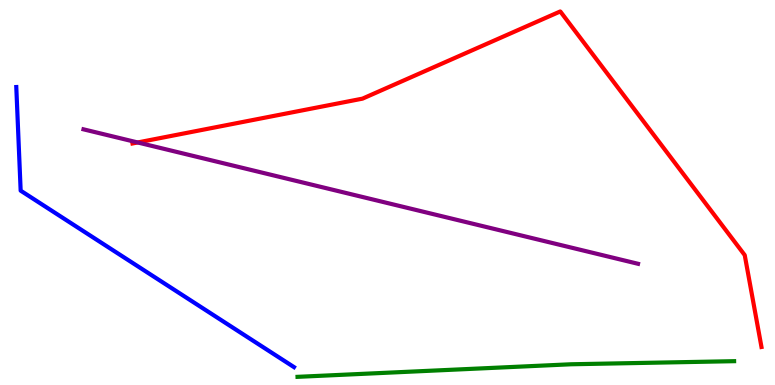[{'lines': ['blue', 'red'], 'intersections': []}, {'lines': ['green', 'red'], 'intersections': []}, {'lines': ['purple', 'red'], 'intersections': [{'x': 1.78, 'y': 6.3}]}, {'lines': ['blue', 'green'], 'intersections': []}, {'lines': ['blue', 'purple'], 'intersections': []}, {'lines': ['green', 'purple'], 'intersections': []}]